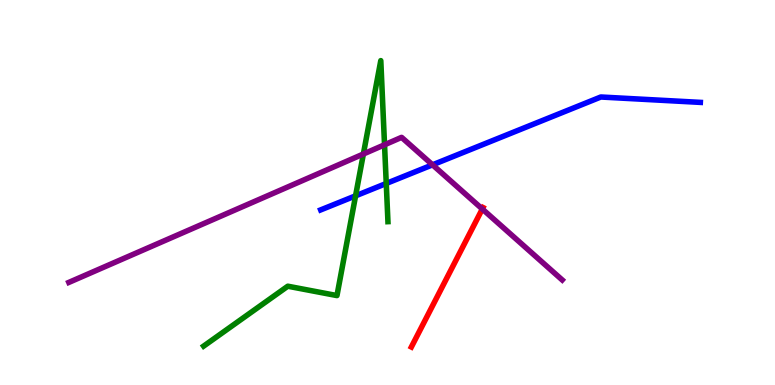[{'lines': ['blue', 'red'], 'intersections': []}, {'lines': ['green', 'red'], 'intersections': []}, {'lines': ['purple', 'red'], 'intersections': [{'x': 6.22, 'y': 4.57}]}, {'lines': ['blue', 'green'], 'intersections': [{'x': 4.59, 'y': 4.91}, {'x': 4.98, 'y': 5.23}]}, {'lines': ['blue', 'purple'], 'intersections': [{'x': 5.58, 'y': 5.72}]}, {'lines': ['green', 'purple'], 'intersections': [{'x': 4.69, 'y': 6.0}, {'x': 4.96, 'y': 6.24}]}]